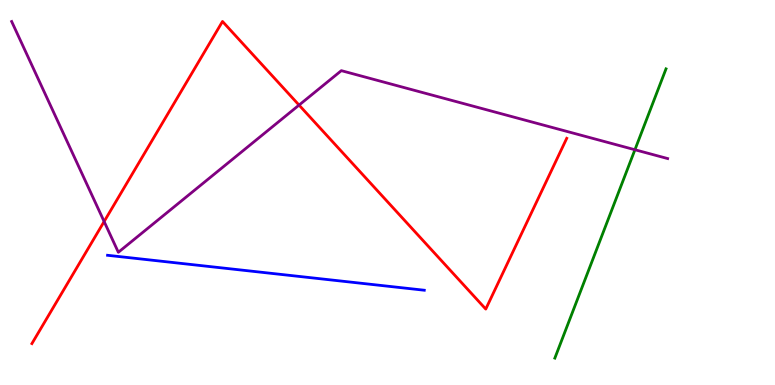[{'lines': ['blue', 'red'], 'intersections': []}, {'lines': ['green', 'red'], 'intersections': []}, {'lines': ['purple', 'red'], 'intersections': [{'x': 1.34, 'y': 4.25}, {'x': 3.86, 'y': 7.27}]}, {'lines': ['blue', 'green'], 'intersections': []}, {'lines': ['blue', 'purple'], 'intersections': []}, {'lines': ['green', 'purple'], 'intersections': [{'x': 8.19, 'y': 6.11}]}]